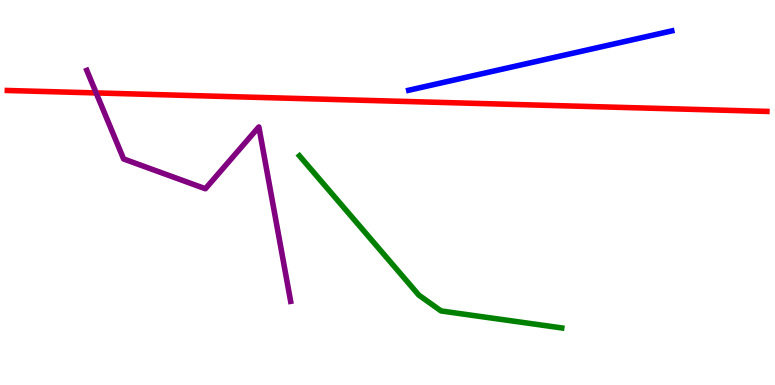[{'lines': ['blue', 'red'], 'intersections': []}, {'lines': ['green', 'red'], 'intersections': []}, {'lines': ['purple', 'red'], 'intersections': [{'x': 1.24, 'y': 7.59}]}, {'lines': ['blue', 'green'], 'intersections': []}, {'lines': ['blue', 'purple'], 'intersections': []}, {'lines': ['green', 'purple'], 'intersections': []}]